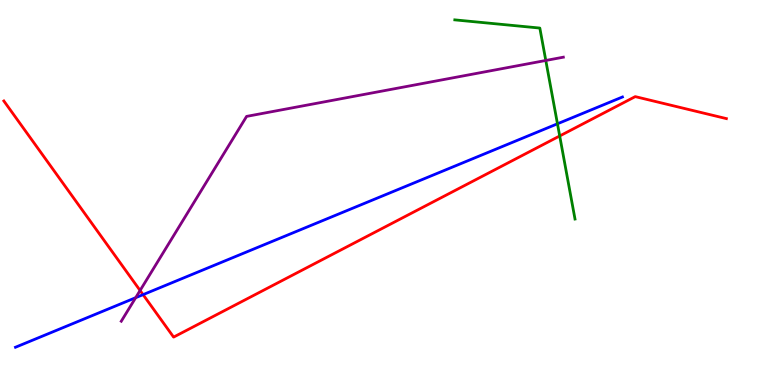[{'lines': ['blue', 'red'], 'intersections': [{'x': 1.85, 'y': 2.35}]}, {'lines': ['green', 'red'], 'intersections': [{'x': 7.22, 'y': 6.47}]}, {'lines': ['purple', 'red'], 'intersections': [{'x': 1.81, 'y': 2.46}]}, {'lines': ['blue', 'green'], 'intersections': [{'x': 7.19, 'y': 6.78}]}, {'lines': ['blue', 'purple'], 'intersections': [{'x': 1.75, 'y': 2.27}]}, {'lines': ['green', 'purple'], 'intersections': [{'x': 7.04, 'y': 8.43}]}]